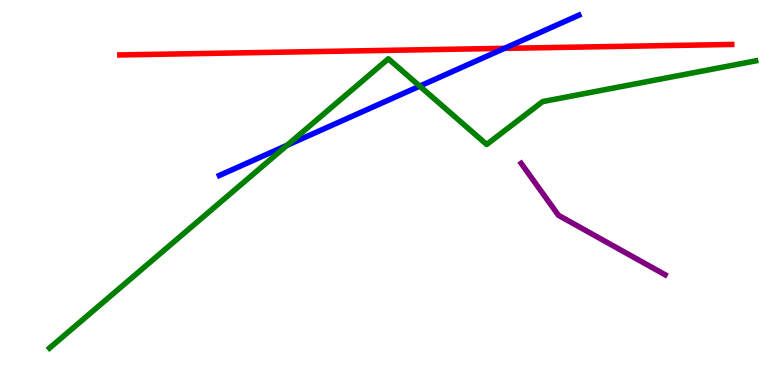[{'lines': ['blue', 'red'], 'intersections': [{'x': 6.51, 'y': 8.74}]}, {'lines': ['green', 'red'], 'intersections': []}, {'lines': ['purple', 'red'], 'intersections': []}, {'lines': ['blue', 'green'], 'intersections': [{'x': 3.7, 'y': 6.23}, {'x': 5.42, 'y': 7.76}]}, {'lines': ['blue', 'purple'], 'intersections': []}, {'lines': ['green', 'purple'], 'intersections': []}]